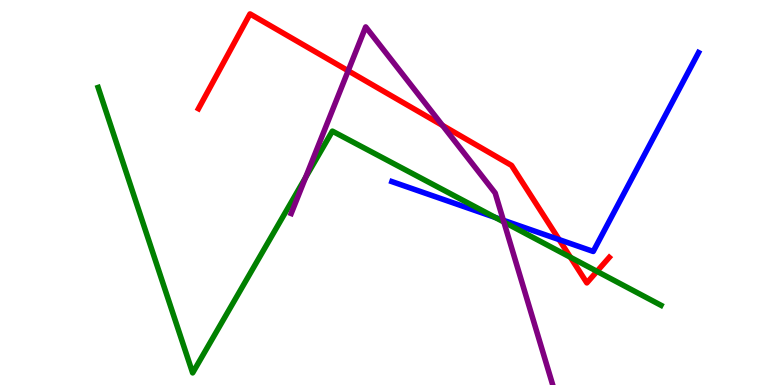[{'lines': ['blue', 'red'], 'intersections': [{'x': 7.21, 'y': 3.78}]}, {'lines': ['green', 'red'], 'intersections': [{'x': 7.36, 'y': 3.32}, {'x': 7.7, 'y': 2.95}]}, {'lines': ['purple', 'red'], 'intersections': [{'x': 4.49, 'y': 8.16}, {'x': 5.71, 'y': 6.74}]}, {'lines': ['blue', 'green'], 'intersections': [{'x': 6.39, 'y': 4.35}]}, {'lines': ['blue', 'purple'], 'intersections': [{'x': 6.49, 'y': 4.28}]}, {'lines': ['green', 'purple'], 'intersections': [{'x': 3.94, 'y': 5.39}, {'x': 6.5, 'y': 4.23}]}]